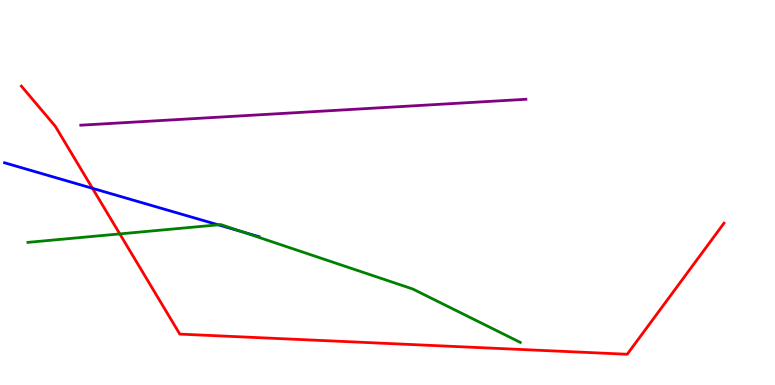[{'lines': ['blue', 'red'], 'intersections': [{'x': 1.19, 'y': 5.11}]}, {'lines': ['green', 'red'], 'intersections': [{'x': 1.55, 'y': 3.92}]}, {'lines': ['purple', 'red'], 'intersections': []}, {'lines': ['blue', 'green'], 'intersections': [{'x': 2.82, 'y': 4.16}, {'x': 3.13, 'y': 3.98}]}, {'lines': ['blue', 'purple'], 'intersections': []}, {'lines': ['green', 'purple'], 'intersections': []}]